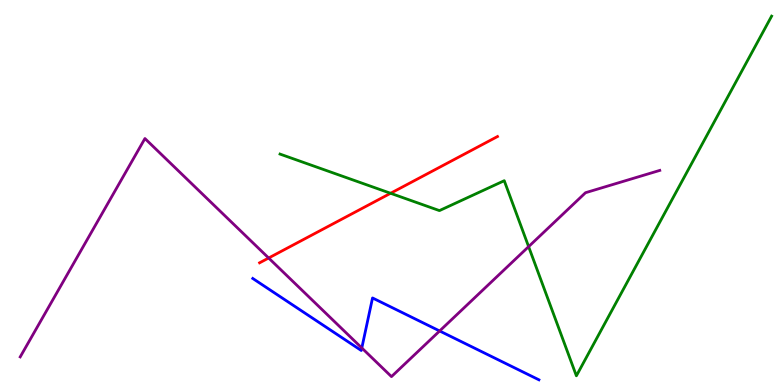[{'lines': ['blue', 'red'], 'intersections': []}, {'lines': ['green', 'red'], 'intersections': [{'x': 5.04, 'y': 4.98}]}, {'lines': ['purple', 'red'], 'intersections': [{'x': 3.47, 'y': 3.3}]}, {'lines': ['blue', 'green'], 'intersections': []}, {'lines': ['blue', 'purple'], 'intersections': [{'x': 4.67, 'y': 0.962}, {'x': 5.67, 'y': 1.4}]}, {'lines': ['green', 'purple'], 'intersections': [{'x': 6.82, 'y': 3.59}]}]